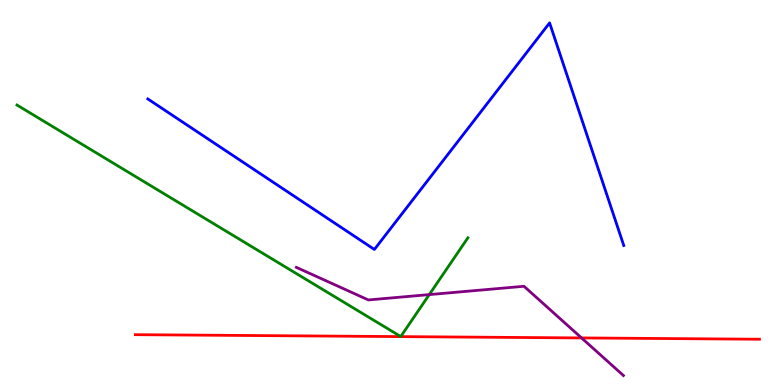[{'lines': ['blue', 'red'], 'intersections': []}, {'lines': ['green', 'red'], 'intersections': []}, {'lines': ['purple', 'red'], 'intersections': [{'x': 7.5, 'y': 1.22}]}, {'lines': ['blue', 'green'], 'intersections': []}, {'lines': ['blue', 'purple'], 'intersections': []}, {'lines': ['green', 'purple'], 'intersections': [{'x': 5.54, 'y': 2.35}]}]